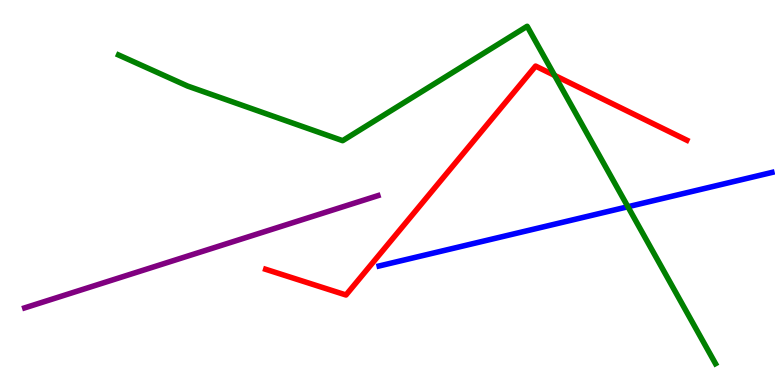[{'lines': ['blue', 'red'], 'intersections': []}, {'lines': ['green', 'red'], 'intersections': [{'x': 7.16, 'y': 8.04}]}, {'lines': ['purple', 'red'], 'intersections': []}, {'lines': ['blue', 'green'], 'intersections': [{'x': 8.1, 'y': 4.63}]}, {'lines': ['blue', 'purple'], 'intersections': []}, {'lines': ['green', 'purple'], 'intersections': []}]